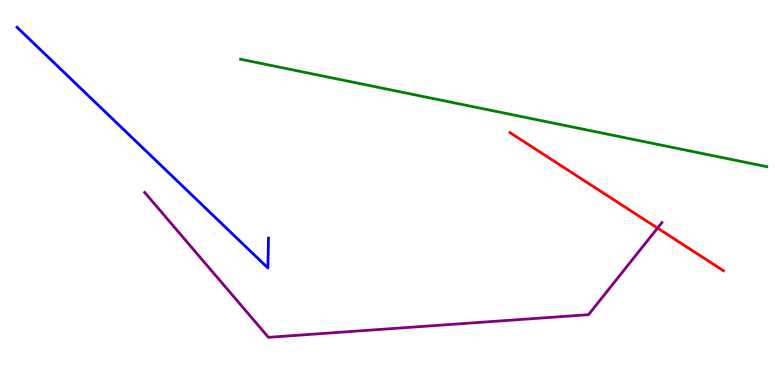[{'lines': ['blue', 'red'], 'intersections': []}, {'lines': ['green', 'red'], 'intersections': []}, {'lines': ['purple', 'red'], 'intersections': [{'x': 8.48, 'y': 4.08}]}, {'lines': ['blue', 'green'], 'intersections': []}, {'lines': ['blue', 'purple'], 'intersections': []}, {'lines': ['green', 'purple'], 'intersections': []}]